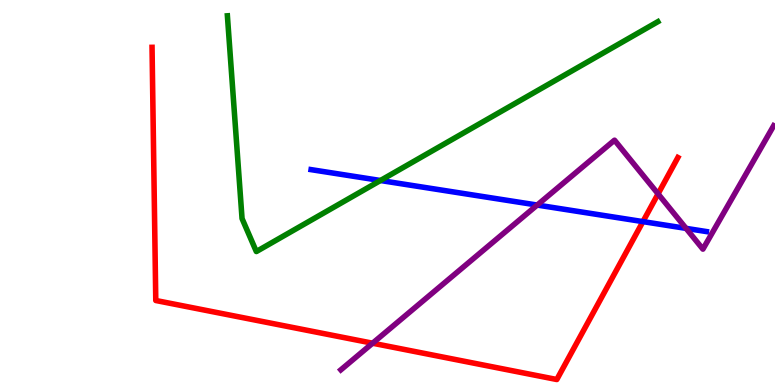[{'lines': ['blue', 'red'], 'intersections': [{'x': 8.3, 'y': 4.24}]}, {'lines': ['green', 'red'], 'intersections': []}, {'lines': ['purple', 'red'], 'intersections': [{'x': 4.81, 'y': 1.09}, {'x': 8.49, 'y': 4.96}]}, {'lines': ['blue', 'green'], 'intersections': [{'x': 4.91, 'y': 5.31}]}, {'lines': ['blue', 'purple'], 'intersections': [{'x': 6.93, 'y': 4.67}, {'x': 8.85, 'y': 4.07}]}, {'lines': ['green', 'purple'], 'intersections': []}]